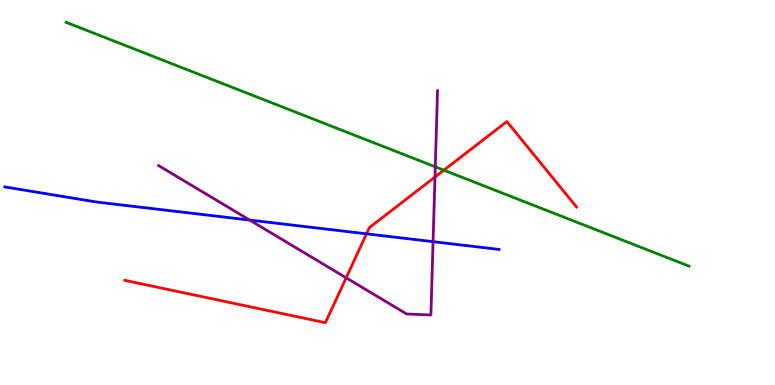[{'lines': ['blue', 'red'], 'intersections': [{'x': 4.73, 'y': 3.93}]}, {'lines': ['green', 'red'], 'intersections': [{'x': 5.73, 'y': 5.58}]}, {'lines': ['purple', 'red'], 'intersections': [{'x': 4.47, 'y': 2.78}, {'x': 5.61, 'y': 5.4}]}, {'lines': ['blue', 'green'], 'intersections': []}, {'lines': ['blue', 'purple'], 'intersections': [{'x': 3.22, 'y': 4.28}, {'x': 5.59, 'y': 3.72}]}, {'lines': ['green', 'purple'], 'intersections': [{'x': 5.62, 'y': 5.67}]}]